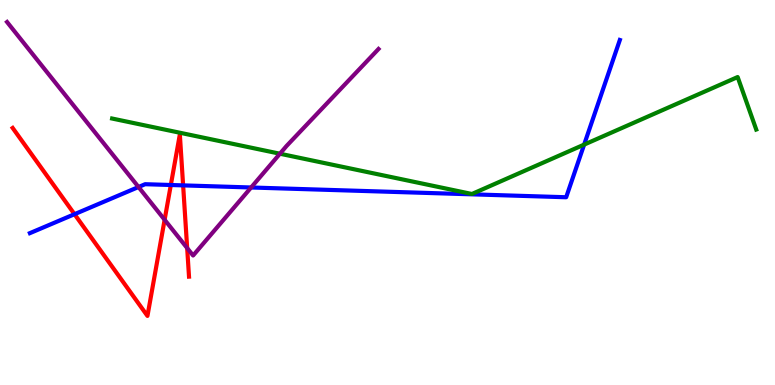[{'lines': ['blue', 'red'], 'intersections': [{'x': 0.961, 'y': 4.44}, {'x': 2.2, 'y': 5.19}, {'x': 2.36, 'y': 5.18}]}, {'lines': ['green', 'red'], 'intersections': []}, {'lines': ['purple', 'red'], 'intersections': [{'x': 2.12, 'y': 4.29}, {'x': 2.42, 'y': 3.56}]}, {'lines': ['blue', 'green'], 'intersections': [{'x': 7.54, 'y': 6.24}]}, {'lines': ['blue', 'purple'], 'intersections': [{'x': 1.79, 'y': 5.14}, {'x': 3.24, 'y': 5.13}]}, {'lines': ['green', 'purple'], 'intersections': [{'x': 3.61, 'y': 6.01}]}]